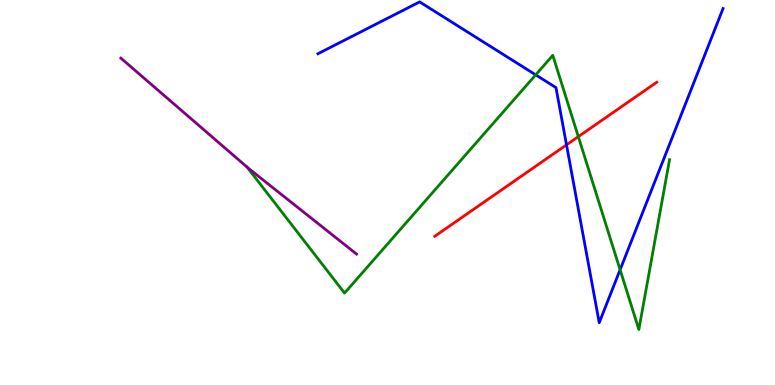[{'lines': ['blue', 'red'], 'intersections': [{'x': 7.31, 'y': 6.24}]}, {'lines': ['green', 'red'], 'intersections': [{'x': 7.46, 'y': 6.45}]}, {'lines': ['purple', 'red'], 'intersections': []}, {'lines': ['blue', 'green'], 'intersections': [{'x': 6.91, 'y': 8.06}, {'x': 8.0, 'y': 2.99}]}, {'lines': ['blue', 'purple'], 'intersections': []}, {'lines': ['green', 'purple'], 'intersections': []}]